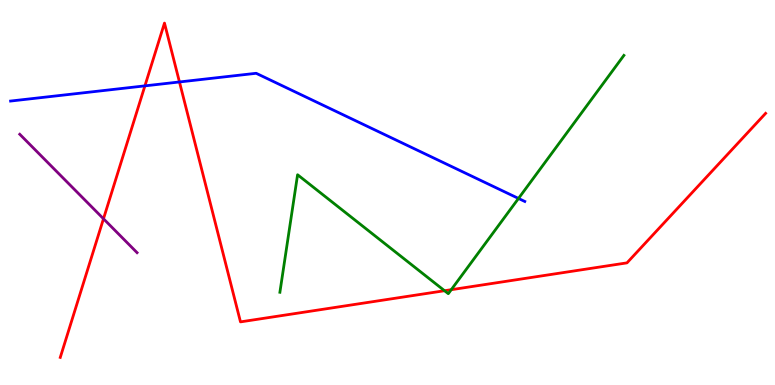[{'lines': ['blue', 'red'], 'intersections': [{'x': 1.87, 'y': 7.77}, {'x': 2.32, 'y': 7.87}]}, {'lines': ['green', 'red'], 'intersections': [{'x': 5.74, 'y': 2.45}, {'x': 5.82, 'y': 2.48}]}, {'lines': ['purple', 'red'], 'intersections': [{'x': 1.34, 'y': 4.32}]}, {'lines': ['blue', 'green'], 'intersections': [{'x': 6.69, 'y': 4.85}]}, {'lines': ['blue', 'purple'], 'intersections': []}, {'lines': ['green', 'purple'], 'intersections': []}]